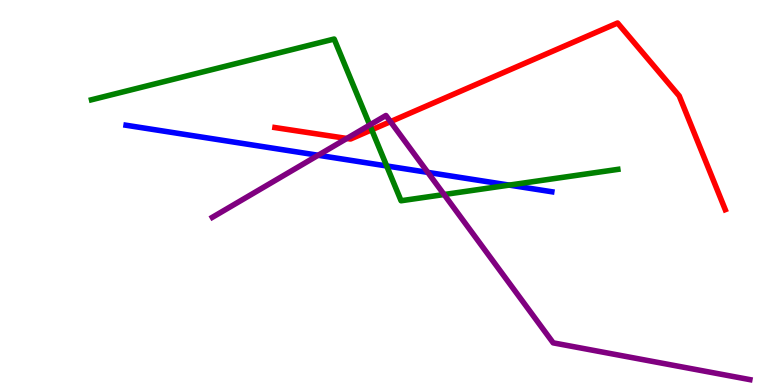[{'lines': ['blue', 'red'], 'intersections': []}, {'lines': ['green', 'red'], 'intersections': [{'x': 4.8, 'y': 6.63}]}, {'lines': ['purple', 'red'], 'intersections': [{'x': 4.47, 'y': 6.4}, {'x': 5.04, 'y': 6.84}]}, {'lines': ['blue', 'green'], 'intersections': [{'x': 4.99, 'y': 5.69}, {'x': 6.57, 'y': 5.19}]}, {'lines': ['blue', 'purple'], 'intersections': [{'x': 4.11, 'y': 5.97}, {'x': 5.52, 'y': 5.52}]}, {'lines': ['green', 'purple'], 'intersections': [{'x': 4.77, 'y': 6.75}, {'x': 5.73, 'y': 4.95}]}]